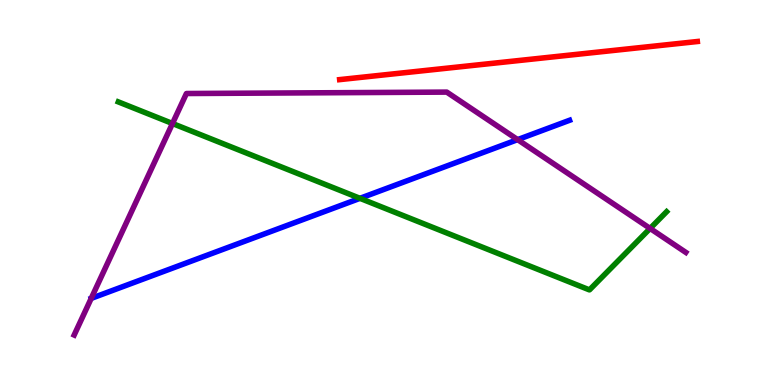[{'lines': ['blue', 'red'], 'intersections': []}, {'lines': ['green', 'red'], 'intersections': []}, {'lines': ['purple', 'red'], 'intersections': []}, {'lines': ['blue', 'green'], 'intersections': [{'x': 4.64, 'y': 4.85}]}, {'lines': ['blue', 'purple'], 'intersections': [{'x': 6.68, 'y': 6.37}]}, {'lines': ['green', 'purple'], 'intersections': [{'x': 2.23, 'y': 6.79}, {'x': 8.39, 'y': 4.07}]}]